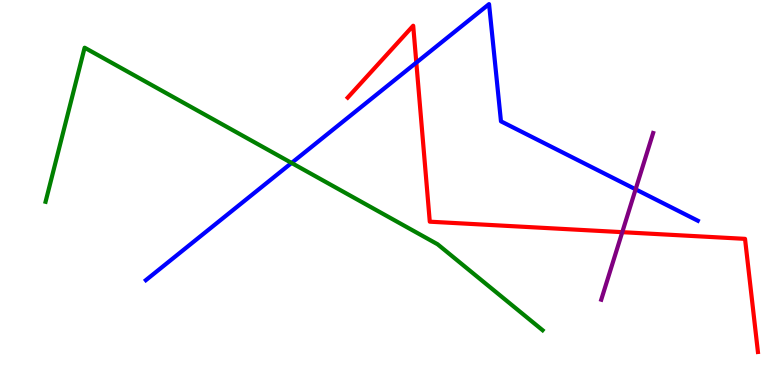[{'lines': ['blue', 'red'], 'intersections': [{'x': 5.37, 'y': 8.37}]}, {'lines': ['green', 'red'], 'intersections': []}, {'lines': ['purple', 'red'], 'intersections': [{'x': 8.03, 'y': 3.97}]}, {'lines': ['blue', 'green'], 'intersections': [{'x': 3.76, 'y': 5.77}]}, {'lines': ['blue', 'purple'], 'intersections': [{'x': 8.2, 'y': 5.08}]}, {'lines': ['green', 'purple'], 'intersections': []}]